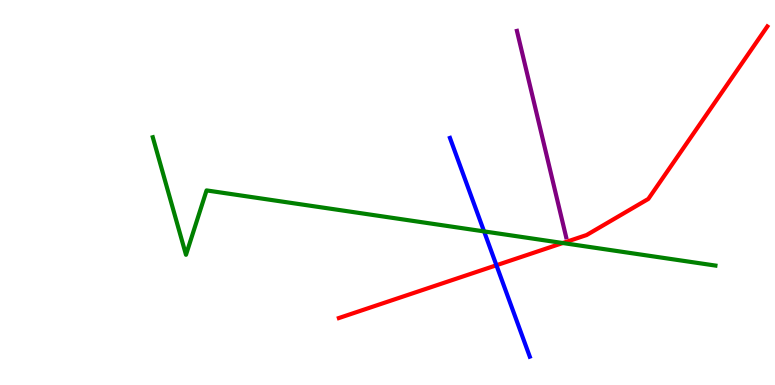[{'lines': ['blue', 'red'], 'intersections': [{'x': 6.41, 'y': 3.11}]}, {'lines': ['green', 'red'], 'intersections': [{'x': 7.26, 'y': 3.69}]}, {'lines': ['purple', 'red'], 'intersections': []}, {'lines': ['blue', 'green'], 'intersections': [{'x': 6.25, 'y': 3.99}]}, {'lines': ['blue', 'purple'], 'intersections': []}, {'lines': ['green', 'purple'], 'intersections': []}]